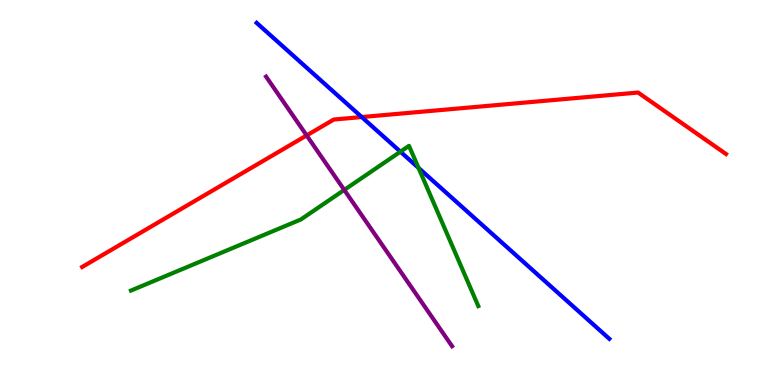[{'lines': ['blue', 'red'], 'intersections': [{'x': 4.67, 'y': 6.96}]}, {'lines': ['green', 'red'], 'intersections': []}, {'lines': ['purple', 'red'], 'intersections': [{'x': 3.96, 'y': 6.48}]}, {'lines': ['blue', 'green'], 'intersections': [{'x': 5.17, 'y': 6.06}, {'x': 5.4, 'y': 5.64}]}, {'lines': ['blue', 'purple'], 'intersections': []}, {'lines': ['green', 'purple'], 'intersections': [{'x': 4.44, 'y': 5.07}]}]